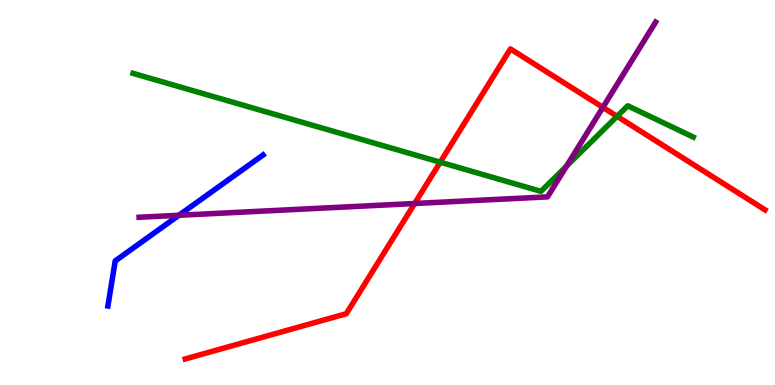[{'lines': ['blue', 'red'], 'intersections': []}, {'lines': ['green', 'red'], 'intersections': [{'x': 5.68, 'y': 5.79}, {'x': 7.96, 'y': 6.98}]}, {'lines': ['purple', 'red'], 'intersections': [{'x': 5.35, 'y': 4.71}, {'x': 7.78, 'y': 7.21}]}, {'lines': ['blue', 'green'], 'intersections': []}, {'lines': ['blue', 'purple'], 'intersections': [{'x': 2.31, 'y': 4.41}]}, {'lines': ['green', 'purple'], 'intersections': [{'x': 7.31, 'y': 5.68}]}]